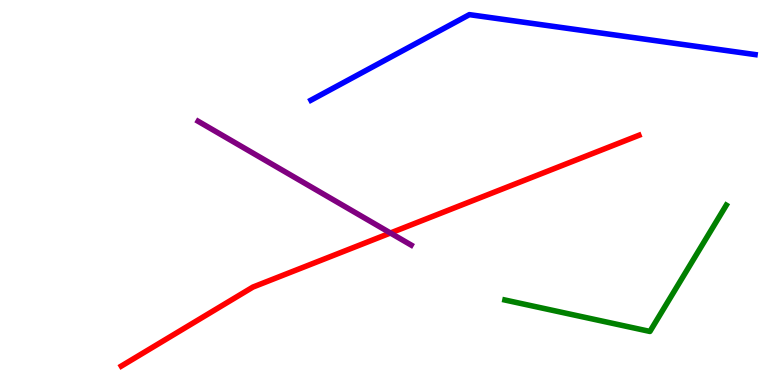[{'lines': ['blue', 'red'], 'intersections': []}, {'lines': ['green', 'red'], 'intersections': []}, {'lines': ['purple', 'red'], 'intersections': [{'x': 5.04, 'y': 3.95}]}, {'lines': ['blue', 'green'], 'intersections': []}, {'lines': ['blue', 'purple'], 'intersections': []}, {'lines': ['green', 'purple'], 'intersections': []}]